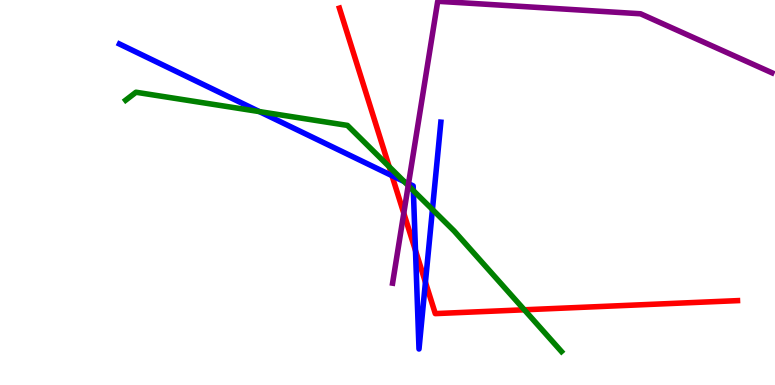[{'lines': ['blue', 'red'], 'intersections': [{'x': 5.06, 'y': 5.44}, {'x': 5.36, 'y': 3.49}, {'x': 5.49, 'y': 2.67}]}, {'lines': ['green', 'red'], 'intersections': [{'x': 5.02, 'y': 5.67}, {'x': 6.77, 'y': 1.95}]}, {'lines': ['purple', 'red'], 'intersections': [{'x': 5.21, 'y': 4.46}]}, {'lines': ['blue', 'green'], 'intersections': [{'x': 3.35, 'y': 7.1}, {'x': 5.22, 'y': 5.28}, {'x': 5.33, 'y': 5.05}, {'x': 5.58, 'y': 4.56}]}, {'lines': ['blue', 'purple'], 'intersections': [{'x': 5.27, 'y': 5.23}]}, {'lines': ['green', 'purple'], 'intersections': [{'x': 5.27, 'y': 5.18}]}]